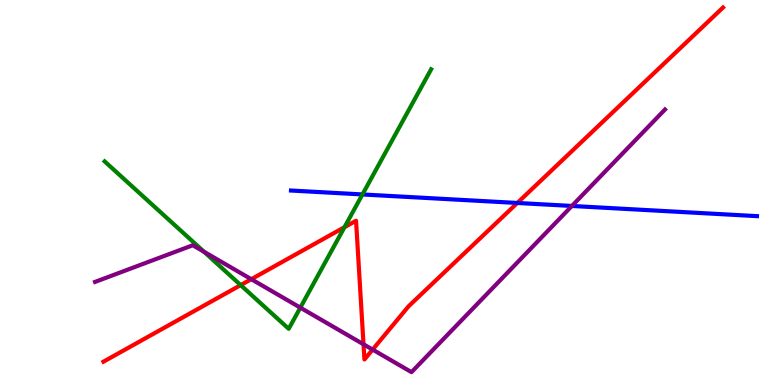[{'lines': ['blue', 'red'], 'intersections': [{'x': 6.68, 'y': 4.73}]}, {'lines': ['green', 'red'], 'intersections': [{'x': 3.11, 'y': 2.59}, {'x': 4.45, 'y': 4.1}]}, {'lines': ['purple', 'red'], 'intersections': [{'x': 3.24, 'y': 2.75}, {'x': 4.69, 'y': 1.06}, {'x': 4.81, 'y': 0.92}]}, {'lines': ['blue', 'green'], 'intersections': [{'x': 4.68, 'y': 4.95}]}, {'lines': ['blue', 'purple'], 'intersections': [{'x': 7.38, 'y': 4.65}]}, {'lines': ['green', 'purple'], 'intersections': [{'x': 2.63, 'y': 3.46}, {'x': 3.88, 'y': 2.01}]}]